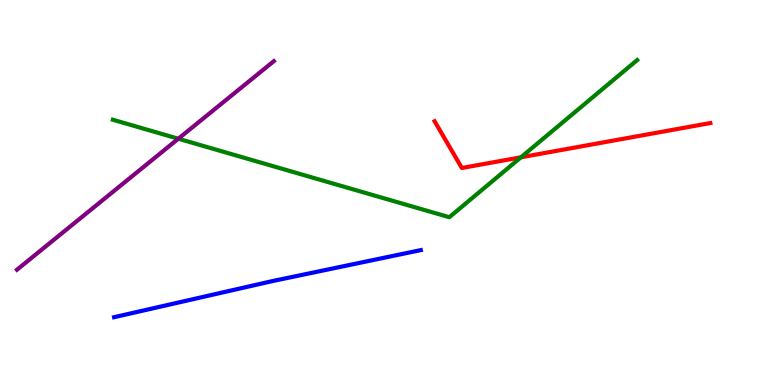[{'lines': ['blue', 'red'], 'intersections': []}, {'lines': ['green', 'red'], 'intersections': [{'x': 6.72, 'y': 5.91}]}, {'lines': ['purple', 'red'], 'intersections': []}, {'lines': ['blue', 'green'], 'intersections': []}, {'lines': ['blue', 'purple'], 'intersections': []}, {'lines': ['green', 'purple'], 'intersections': [{'x': 2.3, 'y': 6.4}]}]